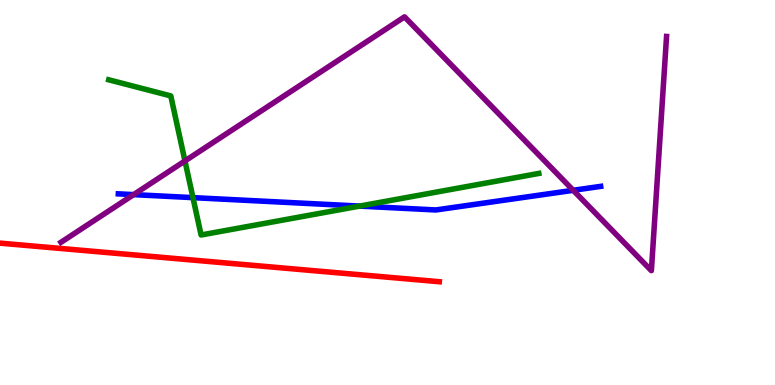[{'lines': ['blue', 'red'], 'intersections': []}, {'lines': ['green', 'red'], 'intersections': []}, {'lines': ['purple', 'red'], 'intersections': []}, {'lines': ['blue', 'green'], 'intersections': [{'x': 2.49, 'y': 4.87}, {'x': 4.64, 'y': 4.65}]}, {'lines': ['blue', 'purple'], 'intersections': [{'x': 1.72, 'y': 4.94}, {'x': 7.4, 'y': 5.06}]}, {'lines': ['green', 'purple'], 'intersections': [{'x': 2.39, 'y': 5.82}]}]